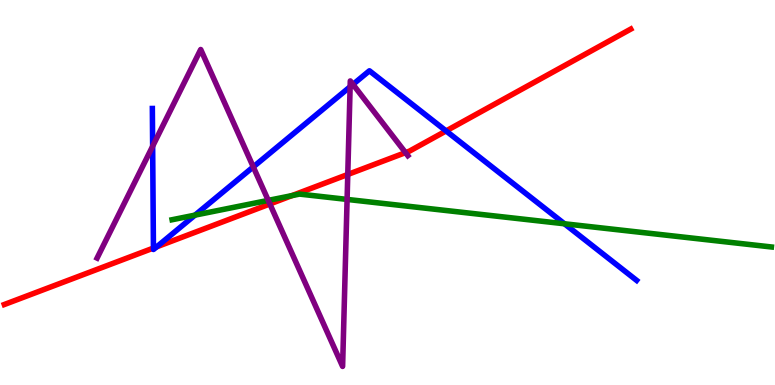[{'lines': ['blue', 'red'], 'intersections': [{'x': 1.98, 'y': 3.56}, {'x': 2.02, 'y': 3.59}, {'x': 5.76, 'y': 6.6}]}, {'lines': ['green', 'red'], 'intersections': [{'x': 3.77, 'y': 4.92}]}, {'lines': ['purple', 'red'], 'intersections': [{'x': 3.48, 'y': 4.7}, {'x': 4.49, 'y': 5.47}, {'x': 5.23, 'y': 6.04}]}, {'lines': ['blue', 'green'], 'intersections': [{'x': 2.52, 'y': 4.41}, {'x': 7.28, 'y': 4.19}]}, {'lines': ['blue', 'purple'], 'intersections': [{'x': 1.97, 'y': 6.2}, {'x': 3.27, 'y': 5.66}, {'x': 4.52, 'y': 7.75}, {'x': 4.55, 'y': 7.81}]}, {'lines': ['green', 'purple'], 'intersections': [{'x': 3.46, 'y': 4.8}, {'x': 4.48, 'y': 4.82}]}]